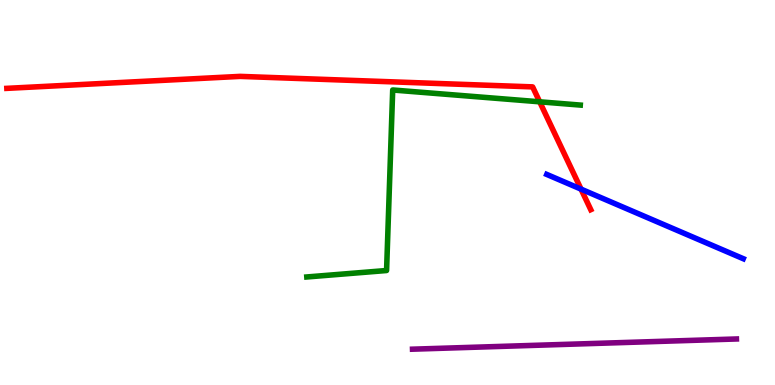[{'lines': ['blue', 'red'], 'intersections': [{'x': 7.5, 'y': 5.09}]}, {'lines': ['green', 'red'], 'intersections': [{'x': 6.96, 'y': 7.36}]}, {'lines': ['purple', 'red'], 'intersections': []}, {'lines': ['blue', 'green'], 'intersections': []}, {'lines': ['blue', 'purple'], 'intersections': []}, {'lines': ['green', 'purple'], 'intersections': []}]